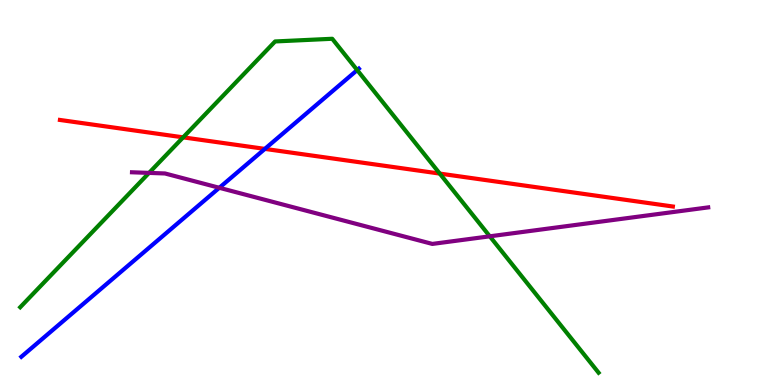[{'lines': ['blue', 'red'], 'intersections': [{'x': 3.42, 'y': 6.13}]}, {'lines': ['green', 'red'], 'intersections': [{'x': 2.36, 'y': 6.43}, {'x': 5.67, 'y': 5.49}]}, {'lines': ['purple', 'red'], 'intersections': []}, {'lines': ['blue', 'green'], 'intersections': [{'x': 4.61, 'y': 8.18}]}, {'lines': ['blue', 'purple'], 'intersections': [{'x': 2.83, 'y': 5.12}]}, {'lines': ['green', 'purple'], 'intersections': [{'x': 1.92, 'y': 5.51}, {'x': 6.32, 'y': 3.86}]}]